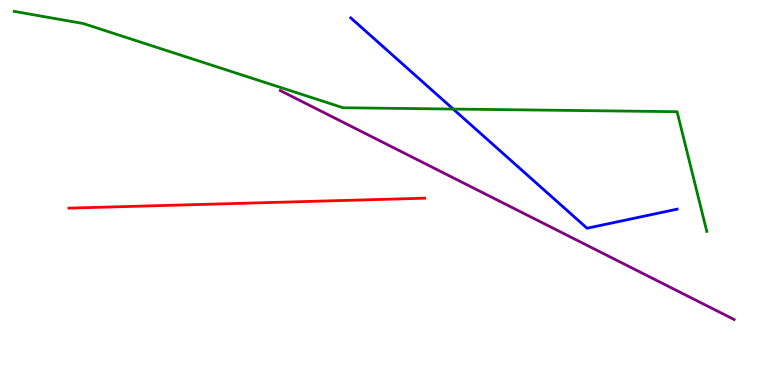[{'lines': ['blue', 'red'], 'intersections': []}, {'lines': ['green', 'red'], 'intersections': []}, {'lines': ['purple', 'red'], 'intersections': []}, {'lines': ['blue', 'green'], 'intersections': [{'x': 5.85, 'y': 7.17}]}, {'lines': ['blue', 'purple'], 'intersections': []}, {'lines': ['green', 'purple'], 'intersections': []}]